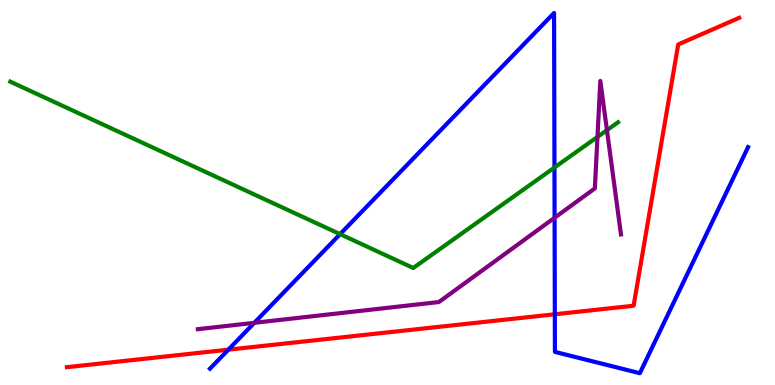[{'lines': ['blue', 'red'], 'intersections': [{'x': 2.95, 'y': 0.918}, {'x': 7.16, 'y': 1.84}]}, {'lines': ['green', 'red'], 'intersections': []}, {'lines': ['purple', 'red'], 'intersections': []}, {'lines': ['blue', 'green'], 'intersections': [{'x': 4.39, 'y': 3.92}, {'x': 7.15, 'y': 5.65}]}, {'lines': ['blue', 'purple'], 'intersections': [{'x': 3.28, 'y': 1.62}, {'x': 7.16, 'y': 4.34}]}, {'lines': ['green', 'purple'], 'intersections': [{'x': 7.71, 'y': 6.44}, {'x': 7.83, 'y': 6.62}]}]